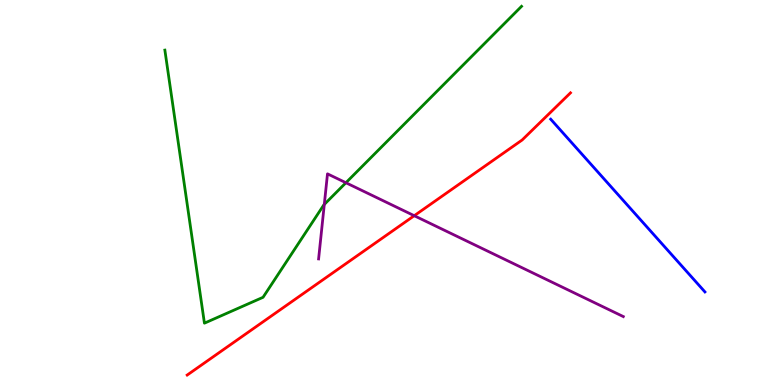[{'lines': ['blue', 'red'], 'intersections': []}, {'lines': ['green', 'red'], 'intersections': []}, {'lines': ['purple', 'red'], 'intersections': [{'x': 5.35, 'y': 4.4}]}, {'lines': ['blue', 'green'], 'intersections': []}, {'lines': ['blue', 'purple'], 'intersections': []}, {'lines': ['green', 'purple'], 'intersections': [{'x': 4.18, 'y': 4.69}, {'x': 4.46, 'y': 5.25}]}]